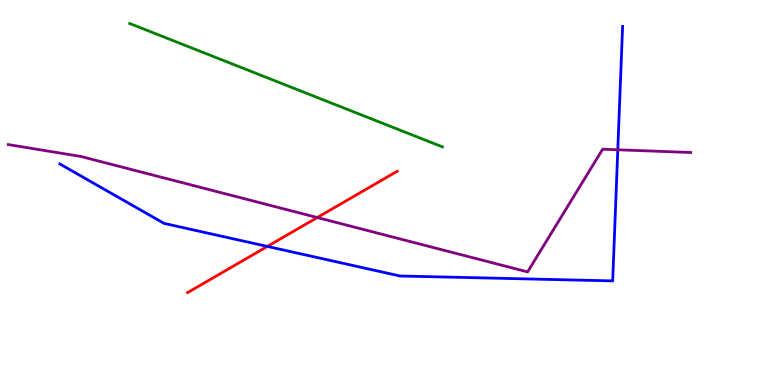[{'lines': ['blue', 'red'], 'intersections': [{'x': 3.45, 'y': 3.6}]}, {'lines': ['green', 'red'], 'intersections': []}, {'lines': ['purple', 'red'], 'intersections': [{'x': 4.09, 'y': 4.35}]}, {'lines': ['blue', 'green'], 'intersections': []}, {'lines': ['blue', 'purple'], 'intersections': [{'x': 7.97, 'y': 6.11}]}, {'lines': ['green', 'purple'], 'intersections': []}]